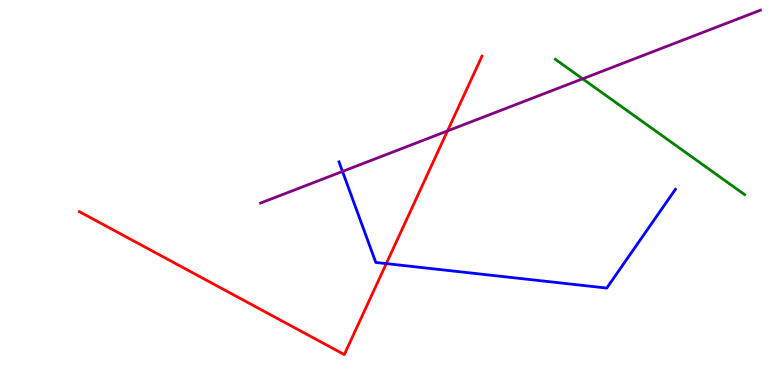[{'lines': ['blue', 'red'], 'intersections': [{'x': 4.98, 'y': 3.15}]}, {'lines': ['green', 'red'], 'intersections': []}, {'lines': ['purple', 'red'], 'intersections': [{'x': 5.77, 'y': 6.6}]}, {'lines': ['blue', 'green'], 'intersections': []}, {'lines': ['blue', 'purple'], 'intersections': [{'x': 4.42, 'y': 5.55}]}, {'lines': ['green', 'purple'], 'intersections': [{'x': 7.52, 'y': 7.95}]}]